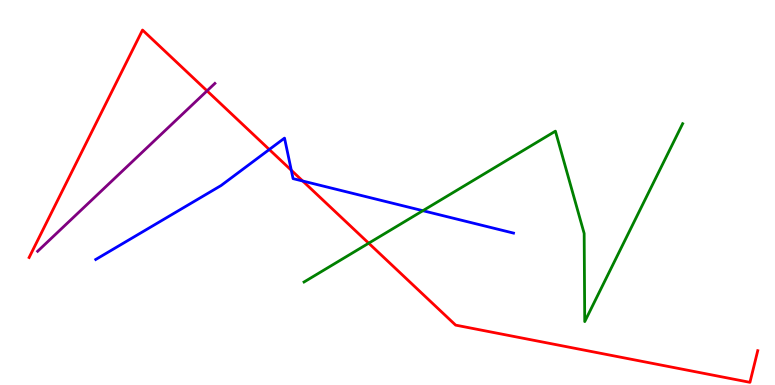[{'lines': ['blue', 'red'], 'intersections': [{'x': 3.47, 'y': 6.12}, {'x': 3.76, 'y': 5.58}, {'x': 3.91, 'y': 5.3}]}, {'lines': ['green', 'red'], 'intersections': [{'x': 4.76, 'y': 3.68}]}, {'lines': ['purple', 'red'], 'intersections': [{'x': 2.67, 'y': 7.64}]}, {'lines': ['blue', 'green'], 'intersections': [{'x': 5.46, 'y': 4.53}]}, {'lines': ['blue', 'purple'], 'intersections': []}, {'lines': ['green', 'purple'], 'intersections': []}]